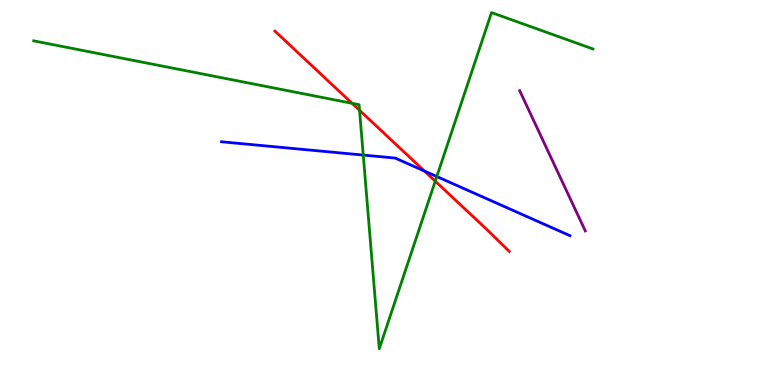[{'lines': ['blue', 'red'], 'intersections': [{'x': 5.48, 'y': 5.56}]}, {'lines': ['green', 'red'], 'intersections': [{'x': 4.54, 'y': 7.32}, {'x': 4.64, 'y': 7.13}, {'x': 5.62, 'y': 5.29}]}, {'lines': ['purple', 'red'], 'intersections': []}, {'lines': ['blue', 'green'], 'intersections': [{'x': 4.69, 'y': 5.97}, {'x': 5.64, 'y': 5.41}]}, {'lines': ['blue', 'purple'], 'intersections': []}, {'lines': ['green', 'purple'], 'intersections': []}]